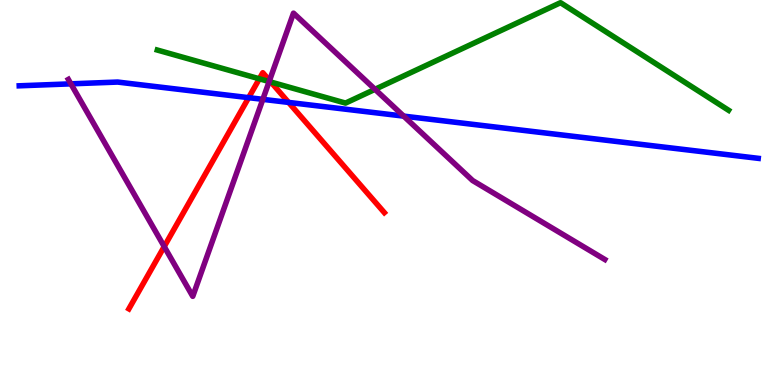[{'lines': ['blue', 'red'], 'intersections': [{'x': 3.21, 'y': 7.46}, {'x': 3.72, 'y': 7.34}]}, {'lines': ['green', 'red'], 'intersections': [{'x': 3.35, 'y': 7.95}, {'x': 3.5, 'y': 7.87}]}, {'lines': ['purple', 'red'], 'intersections': [{'x': 2.12, 'y': 3.6}, {'x': 3.48, 'y': 7.91}]}, {'lines': ['blue', 'green'], 'intersections': []}, {'lines': ['blue', 'purple'], 'intersections': [{'x': 0.915, 'y': 7.82}, {'x': 3.39, 'y': 7.42}, {'x': 5.21, 'y': 6.98}]}, {'lines': ['green', 'purple'], 'intersections': [{'x': 3.47, 'y': 7.88}, {'x': 4.84, 'y': 7.68}]}]